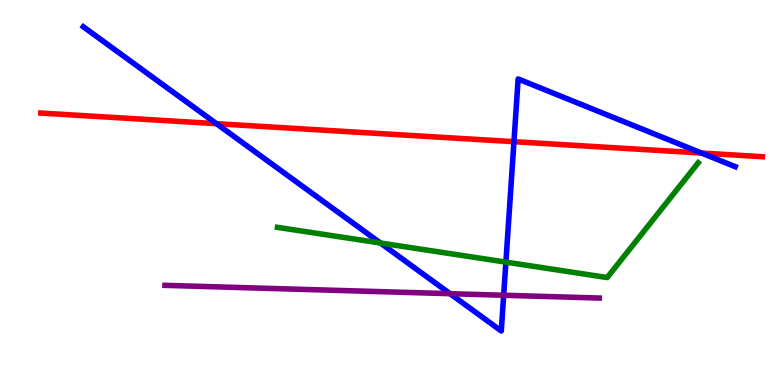[{'lines': ['blue', 'red'], 'intersections': [{'x': 2.79, 'y': 6.79}, {'x': 6.63, 'y': 6.32}, {'x': 9.05, 'y': 6.03}]}, {'lines': ['green', 'red'], 'intersections': []}, {'lines': ['purple', 'red'], 'intersections': []}, {'lines': ['blue', 'green'], 'intersections': [{'x': 4.91, 'y': 3.69}, {'x': 6.53, 'y': 3.19}]}, {'lines': ['blue', 'purple'], 'intersections': [{'x': 5.81, 'y': 2.37}, {'x': 6.5, 'y': 2.33}]}, {'lines': ['green', 'purple'], 'intersections': []}]